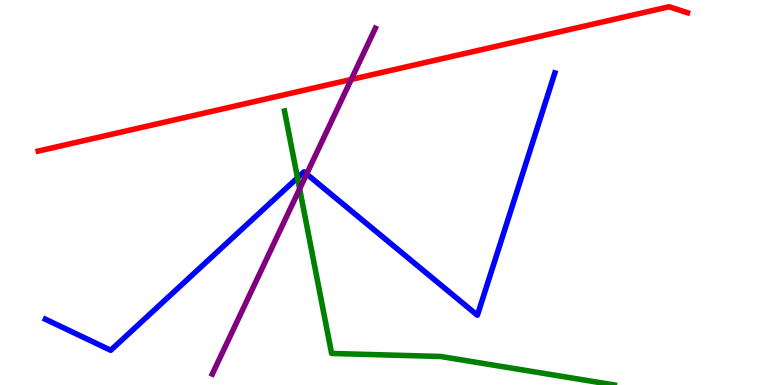[{'lines': ['blue', 'red'], 'intersections': []}, {'lines': ['green', 'red'], 'intersections': []}, {'lines': ['purple', 'red'], 'intersections': [{'x': 4.53, 'y': 7.94}]}, {'lines': ['blue', 'green'], 'intersections': [{'x': 3.84, 'y': 5.38}]}, {'lines': ['blue', 'purple'], 'intersections': [{'x': 3.96, 'y': 5.48}]}, {'lines': ['green', 'purple'], 'intersections': [{'x': 3.87, 'y': 5.09}]}]